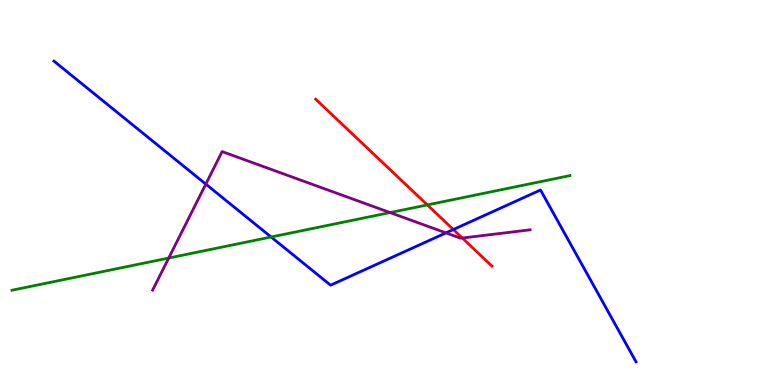[{'lines': ['blue', 'red'], 'intersections': [{'x': 5.85, 'y': 4.04}]}, {'lines': ['green', 'red'], 'intersections': [{'x': 5.51, 'y': 4.68}]}, {'lines': ['purple', 'red'], 'intersections': [{'x': 5.97, 'y': 3.82}]}, {'lines': ['blue', 'green'], 'intersections': [{'x': 3.5, 'y': 3.84}]}, {'lines': ['blue', 'purple'], 'intersections': [{'x': 2.66, 'y': 5.22}, {'x': 5.75, 'y': 3.95}]}, {'lines': ['green', 'purple'], 'intersections': [{'x': 2.18, 'y': 3.3}, {'x': 5.03, 'y': 4.48}]}]